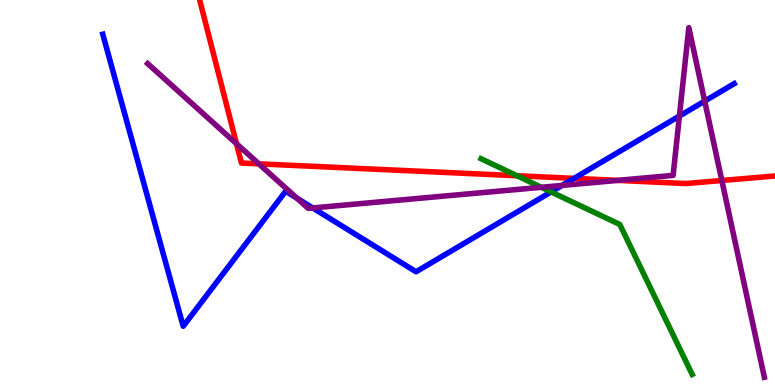[{'lines': ['blue', 'red'], 'intersections': [{'x': 7.41, 'y': 5.37}]}, {'lines': ['green', 'red'], 'intersections': [{'x': 6.67, 'y': 5.44}]}, {'lines': ['purple', 'red'], 'intersections': [{'x': 3.05, 'y': 6.27}, {'x': 3.34, 'y': 5.74}, {'x': 7.97, 'y': 5.31}, {'x': 9.31, 'y': 5.31}]}, {'lines': ['blue', 'green'], 'intersections': [{'x': 7.11, 'y': 5.02}]}, {'lines': ['blue', 'purple'], 'intersections': [{'x': 3.83, 'y': 4.85}, {'x': 4.04, 'y': 4.6}, {'x': 7.25, 'y': 5.18}, {'x': 8.77, 'y': 6.99}, {'x': 9.09, 'y': 7.37}]}, {'lines': ['green', 'purple'], 'intersections': [{'x': 6.98, 'y': 5.14}]}]